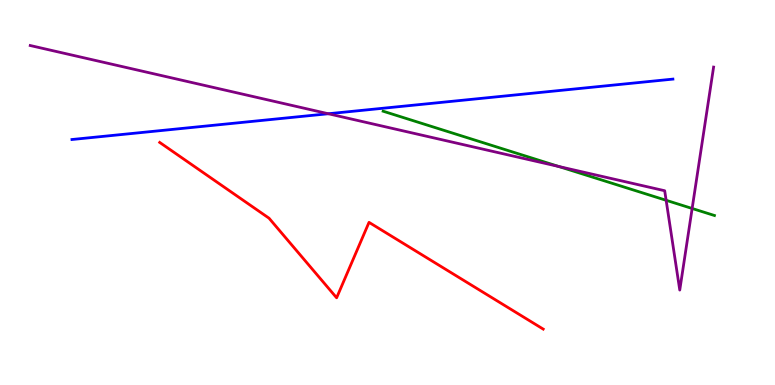[{'lines': ['blue', 'red'], 'intersections': []}, {'lines': ['green', 'red'], 'intersections': []}, {'lines': ['purple', 'red'], 'intersections': []}, {'lines': ['blue', 'green'], 'intersections': []}, {'lines': ['blue', 'purple'], 'intersections': [{'x': 4.24, 'y': 7.05}]}, {'lines': ['green', 'purple'], 'intersections': [{'x': 7.21, 'y': 5.68}, {'x': 8.6, 'y': 4.8}, {'x': 8.93, 'y': 4.59}]}]